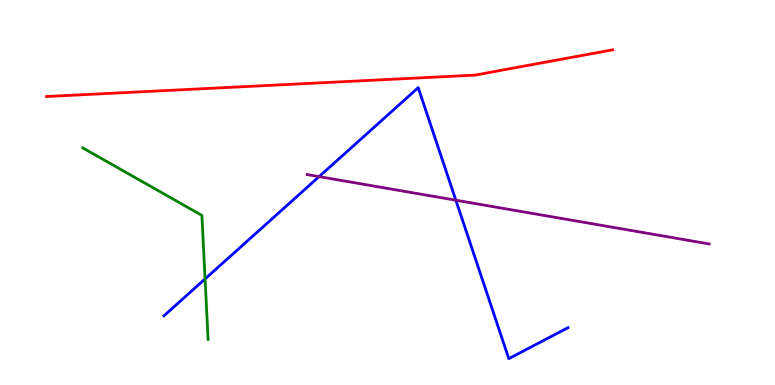[{'lines': ['blue', 'red'], 'intersections': []}, {'lines': ['green', 'red'], 'intersections': []}, {'lines': ['purple', 'red'], 'intersections': []}, {'lines': ['blue', 'green'], 'intersections': [{'x': 2.65, 'y': 2.76}]}, {'lines': ['blue', 'purple'], 'intersections': [{'x': 4.12, 'y': 5.41}, {'x': 5.88, 'y': 4.8}]}, {'lines': ['green', 'purple'], 'intersections': []}]